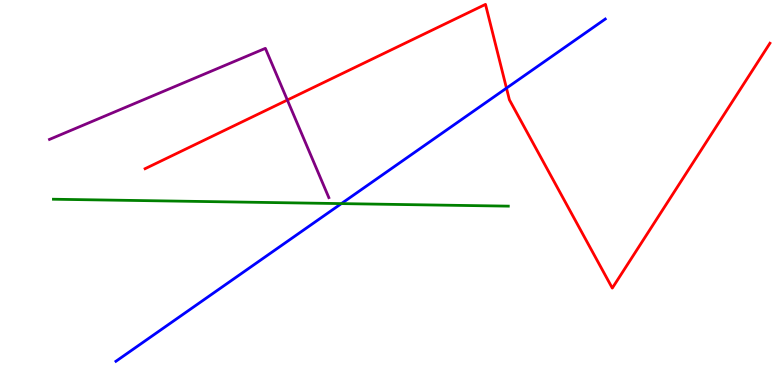[{'lines': ['blue', 'red'], 'intersections': [{'x': 6.54, 'y': 7.71}]}, {'lines': ['green', 'red'], 'intersections': []}, {'lines': ['purple', 'red'], 'intersections': [{'x': 3.71, 'y': 7.4}]}, {'lines': ['blue', 'green'], 'intersections': [{'x': 4.4, 'y': 4.71}]}, {'lines': ['blue', 'purple'], 'intersections': []}, {'lines': ['green', 'purple'], 'intersections': []}]